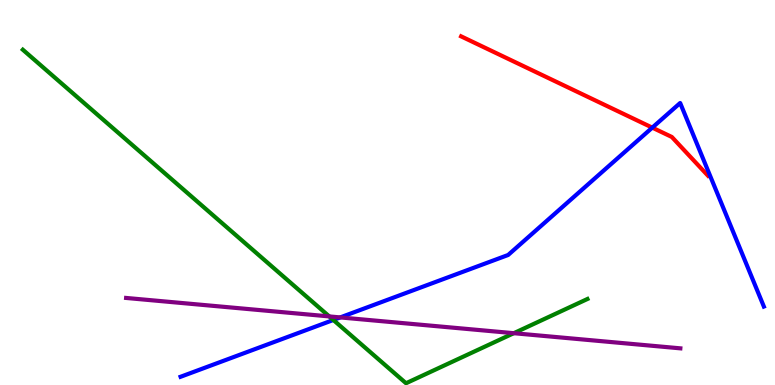[{'lines': ['blue', 'red'], 'intersections': [{'x': 8.42, 'y': 6.68}]}, {'lines': ['green', 'red'], 'intersections': []}, {'lines': ['purple', 'red'], 'intersections': []}, {'lines': ['blue', 'green'], 'intersections': [{'x': 4.3, 'y': 1.69}]}, {'lines': ['blue', 'purple'], 'intersections': [{'x': 4.39, 'y': 1.76}]}, {'lines': ['green', 'purple'], 'intersections': [{'x': 4.25, 'y': 1.78}, {'x': 6.63, 'y': 1.35}]}]